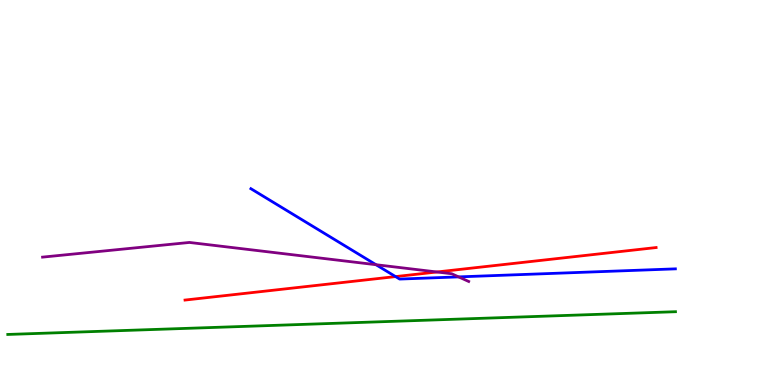[{'lines': ['blue', 'red'], 'intersections': [{'x': 5.1, 'y': 2.82}]}, {'lines': ['green', 'red'], 'intersections': []}, {'lines': ['purple', 'red'], 'intersections': [{'x': 5.64, 'y': 2.94}]}, {'lines': ['blue', 'green'], 'intersections': []}, {'lines': ['blue', 'purple'], 'intersections': [{'x': 4.85, 'y': 3.12}, {'x': 5.92, 'y': 2.81}]}, {'lines': ['green', 'purple'], 'intersections': []}]